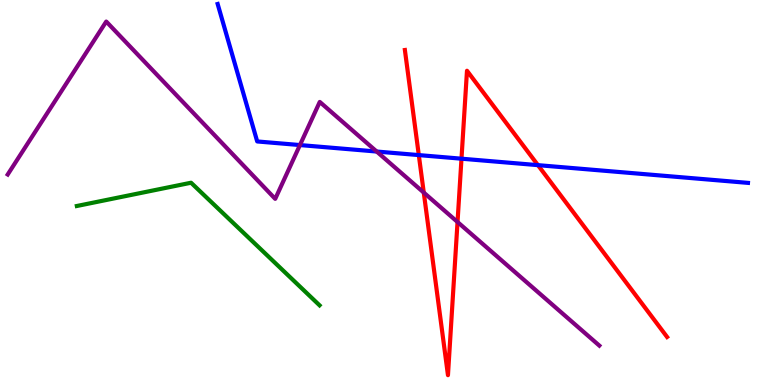[{'lines': ['blue', 'red'], 'intersections': [{'x': 5.4, 'y': 5.97}, {'x': 5.95, 'y': 5.88}, {'x': 6.94, 'y': 5.71}]}, {'lines': ['green', 'red'], 'intersections': []}, {'lines': ['purple', 'red'], 'intersections': [{'x': 5.47, 'y': 5.0}, {'x': 5.9, 'y': 4.23}]}, {'lines': ['blue', 'green'], 'intersections': []}, {'lines': ['blue', 'purple'], 'intersections': [{'x': 3.87, 'y': 6.23}, {'x': 4.86, 'y': 6.06}]}, {'lines': ['green', 'purple'], 'intersections': []}]